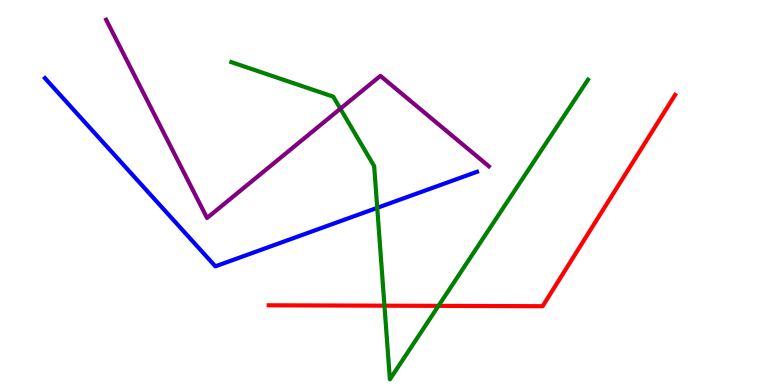[{'lines': ['blue', 'red'], 'intersections': []}, {'lines': ['green', 'red'], 'intersections': [{'x': 4.96, 'y': 2.06}, {'x': 5.66, 'y': 2.06}]}, {'lines': ['purple', 'red'], 'intersections': []}, {'lines': ['blue', 'green'], 'intersections': [{'x': 4.87, 'y': 4.6}]}, {'lines': ['blue', 'purple'], 'intersections': []}, {'lines': ['green', 'purple'], 'intersections': [{'x': 4.39, 'y': 7.18}]}]